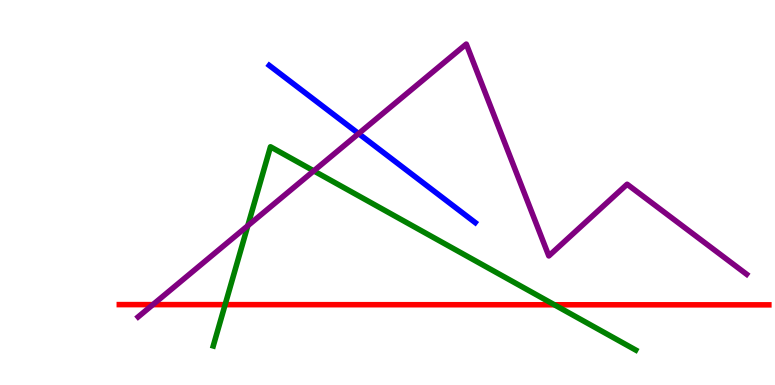[{'lines': ['blue', 'red'], 'intersections': []}, {'lines': ['green', 'red'], 'intersections': [{'x': 2.9, 'y': 2.09}, {'x': 7.15, 'y': 2.08}]}, {'lines': ['purple', 'red'], 'intersections': [{'x': 1.97, 'y': 2.09}]}, {'lines': ['blue', 'green'], 'intersections': []}, {'lines': ['blue', 'purple'], 'intersections': [{'x': 4.63, 'y': 6.53}]}, {'lines': ['green', 'purple'], 'intersections': [{'x': 3.2, 'y': 4.14}, {'x': 4.05, 'y': 5.56}]}]